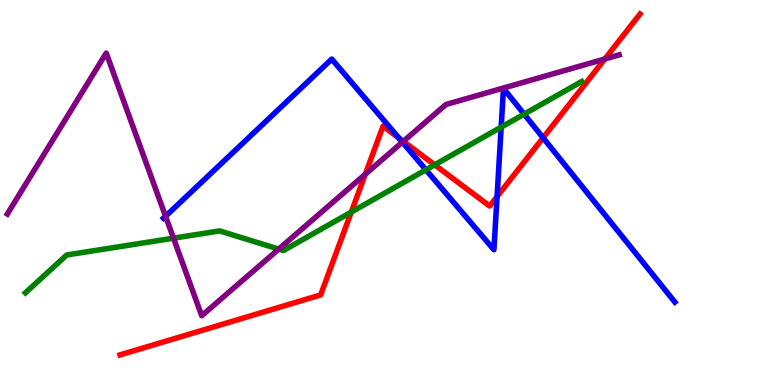[{'lines': ['blue', 'red'], 'intersections': [{'x': 5.15, 'y': 6.41}, {'x': 6.41, 'y': 4.89}, {'x': 7.01, 'y': 6.42}]}, {'lines': ['green', 'red'], 'intersections': [{'x': 4.53, 'y': 4.49}, {'x': 5.61, 'y': 5.72}]}, {'lines': ['purple', 'red'], 'intersections': [{'x': 4.71, 'y': 5.47}, {'x': 5.2, 'y': 6.33}, {'x': 7.8, 'y': 8.47}]}, {'lines': ['blue', 'green'], 'intersections': [{'x': 5.5, 'y': 5.59}, {'x': 6.47, 'y': 6.7}, {'x': 6.76, 'y': 7.04}]}, {'lines': ['blue', 'purple'], 'intersections': [{'x': 2.14, 'y': 4.38}, {'x': 5.19, 'y': 6.31}]}, {'lines': ['green', 'purple'], 'intersections': [{'x': 2.24, 'y': 3.81}, {'x': 3.6, 'y': 3.53}]}]